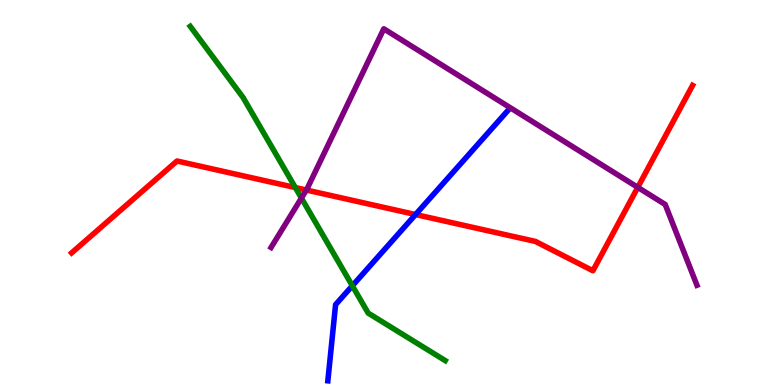[{'lines': ['blue', 'red'], 'intersections': [{'x': 5.36, 'y': 4.43}]}, {'lines': ['green', 'red'], 'intersections': [{'x': 3.81, 'y': 5.13}]}, {'lines': ['purple', 'red'], 'intersections': [{'x': 3.95, 'y': 5.06}, {'x': 8.23, 'y': 5.13}]}, {'lines': ['blue', 'green'], 'intersections': [{'x': 4.55, 'y': 2.58}]}, {'lines': ['blue', 'purple'], 'intersections': []}, {'lines': ['green', 'purple'], 'intersections': [{'x': 3.89, 'y': 4.86}]}]